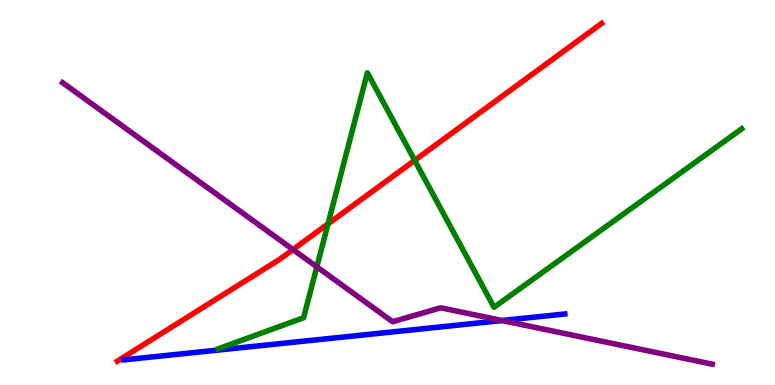[{'lines': ['blue', 'red'], 'intersections': []}, {'lines': ['green', 'red'], 'intersections': [{'x': 4.23, 'y': 4.18}, {'x': 5.35, 'y': 5.83}]}, {'lines': ['purple', 'red'], 'intersections': [{'x': 3.78, 'y': 3.52}]}, {'lines': ['blue', 'green'], 'intersections': []}, {'lines': ['blue', 'purple'], 'intersections': [{'x': 6.48, 'y': 1.67}]}, {'lines': ['green', 'purple'], 'intersections': [{'x': 4.09, 'y': 3.07}]}]